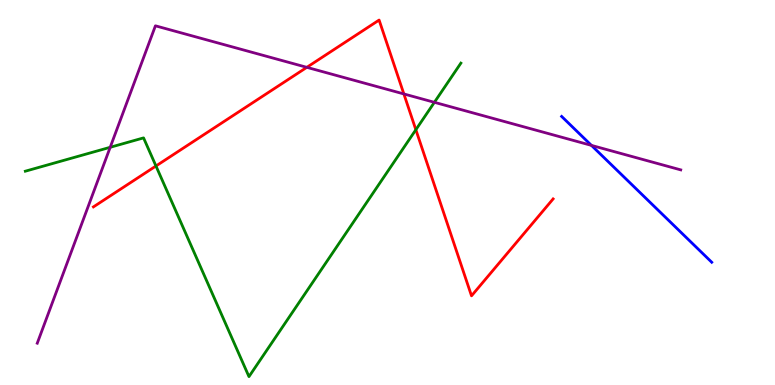[{'lines': ['blue', 'red'], 'intersections': []}, {'lines': ['green', 'red'], 'intersections': [{'x': 2.01, 'y': 5.69}, {'x': 5.37, 'y': 6.63}]}, {'lines': ['purple', 'red'], 'intersections': [{'x': 3.96, 'y': 8.25}, {'x': 5.21, 'y': 7.56}]}, {'lines': ['blue', 'green'], 'intersections': []}, {'lines': ['blue', 'purple'], 'intersections': [{'x': 7.63, 'y': 6.22}]}, {'lines': ['green', 'purple'], 'intersections': [{'x': 1.42, 'y': 6.17}, {'x': 5.61, 'y': 7.34}]}]